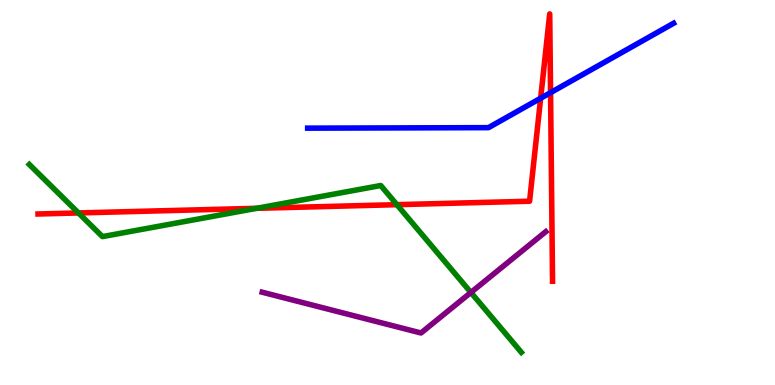[{'lines': ['blue', 'red'], 'intersections': [{'x': 6.98, 'y': 7.45}, {'x': 7.1, 'y': 7.59}]}, {'lines': ['green', 'red'], 'intersections': [{'x': 1.01, 'y': 4.47}, {'x': 3.31, 'y': 4.59}, {'x': 5.12, 'y': 4.68}]}, {'lines': ['purple', 'red'], 'intersections': []}, {'lines': ['blue', 'green'], 'intersections': []}, {'lines': ['blue', 'purple'], 'intersections': []}, {'lines': ['green', 'purple'], 'intersections': [{'x': 6.08, 'y': 2.4}]}]